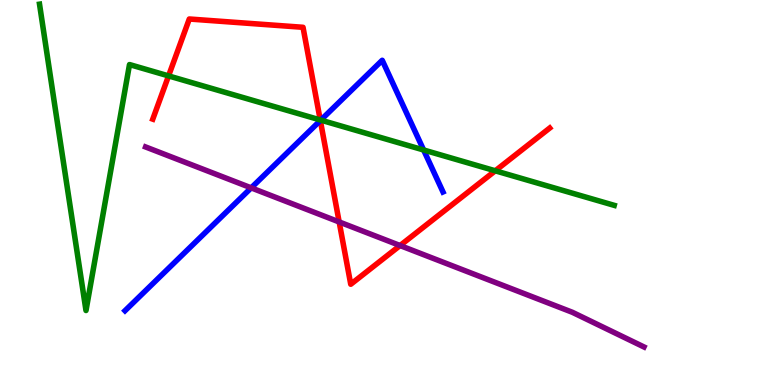[{'lines': ['blue', 'red'], 'intersections': [{'x': 4.13, 'y': 6.87}]}, {'lines': ['green', 'red'], 'intersections': [{'x': 2.17, 'y': 8.03}, {'x': 4.13, 'y': 6.88}, {'x': 6.39, 'y': 5.56}]}, {'lines': ['purple', 'red'], 'intersections': [{'x': 4.38, 'y': 4.24}, {'x': 5.16, 'y': 3.62}]}, {'lines': ['blue', 'green'], 'intersections': [{'x': 4.14, 'y': 6.88}, {'x': 5.47, 'y': 6.1}]}, {'lines': ['blue', 'purple'], 'intersections': [{'x': 3.24, 'y': 5.12}]}, {'lines': ['green', 'purple'], 'intersections': []}]